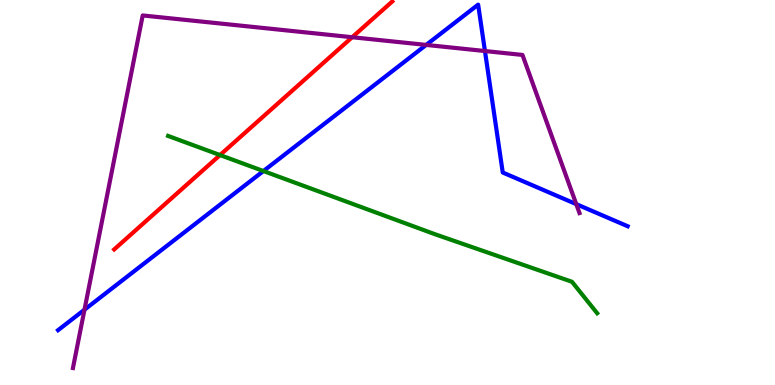[{'lines': ['blue', 'red'], 'intersections': []}, {'lines': ['green', 'red'], 'intersections': [{'x': 2.84, 'y': 5.97}]}, {'lines': ['purple', 'red'], 'intersections': [{'x': 4.54, 'y': 9.03}]}, {'lines': ['blue', 'green'], 'intersections': [{'x': 3.4, 'y': 5.56}]}, {'lines': ['blue', 'purple'], 'intersections': [{'x': 1.09, 'y': 1.96}, {'x': 5.5, 'y': 8.83}, {'x': 6.26, 'y': 8.67}, {'x': 7.44, 'y': 4.7}]}, {'lines': ['green', 'purple'], 'intersections': []}]